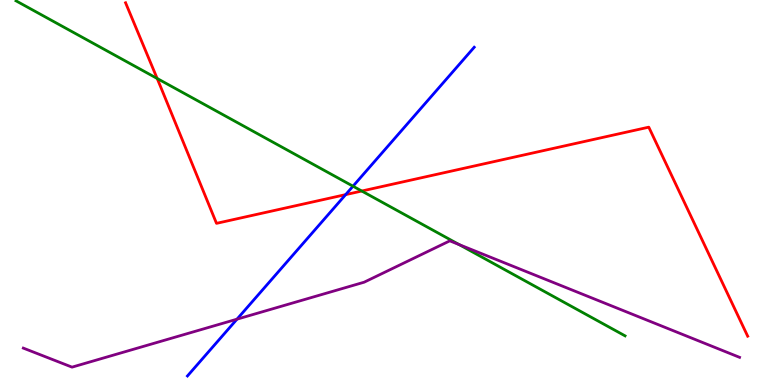[{'lines': ['blue', 'red'], 'intersections': [{'x': 4.46, 'y': 4.95}]}, {'lines': ['green', 'red'], 'intersections': [{'x': 2.03, 'y': 7.96}, {'x': 4.67, 'y': 5.04}]}, {'lines': ['purple', 'red'], 'intersections': []}, {'lines': ['blue', 'green'], 'intersections': [{'x': 4.55, 'y': 5.16}]}, {'lines': ['blue', 'purple'], 'intersections': [{'x': 3.06, 'y': 1.71}]}, {'lines': ['green', 'purple'], 'intersections': [{'x': 5.93, 'y': 3.65}]}]